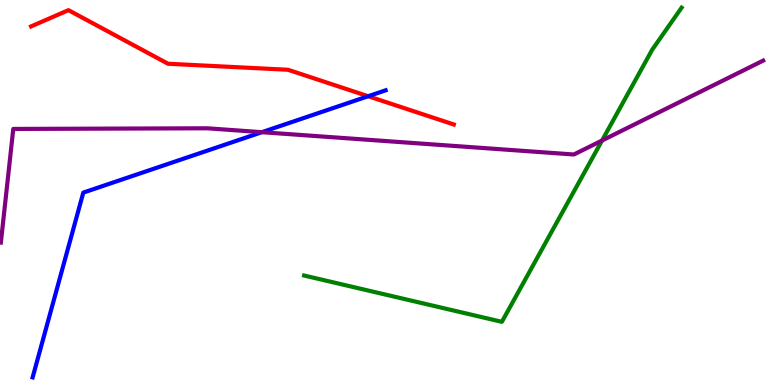[{'lines': ['blue', 'red'], 'intersections': [{'x': 4.75, 'y': 7.5}]}, {'lines': ['green', 'red'], 'intersections': []}, {'lines': ['purple', 'red'], 'intersections': []}, {'lines': ['blue', 'green'], 'intersections': []}, {'lines': ['blue', 'purple'], 'intersections': [{'x': 3.38, 'y': 6.57}]}, {'lines': ['green', 'purple'], 'intersections': [{'x': 7.77, 'y': 6.35}]}]